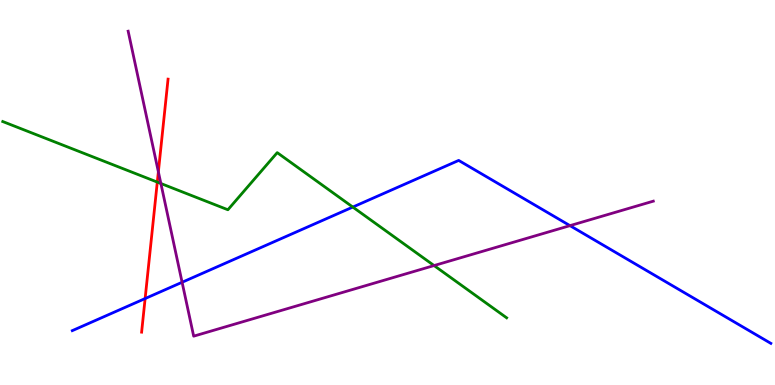[{'lines': ['blue', 'red'], 'intersections': [{'x': 1.87, 'y': 2.25}]}, {'lines': ['green', 'red'], 'intersections': [{'x': 2.03, 'y': 5.27}]}, {'lines': ['purple', 'red'], 'intersections': [{'x': 2.04, 'y': 5.54}]}, {'lines': ['blue', 'green'], 'intersections': [{'x': 4.55, 'y': 4.62}]}, {'lines': ['blue', 'purple'], 'intersections': [{'x': 2.35, 'y': 2.67}, {'x': 7.35, 'y': 4.14}]}, {'lines': ['green', 'purple'], 'intersections': [{'x': 2.08, 'y': 5.23}, {'x': 5.6, 'y': 3.1}]}]